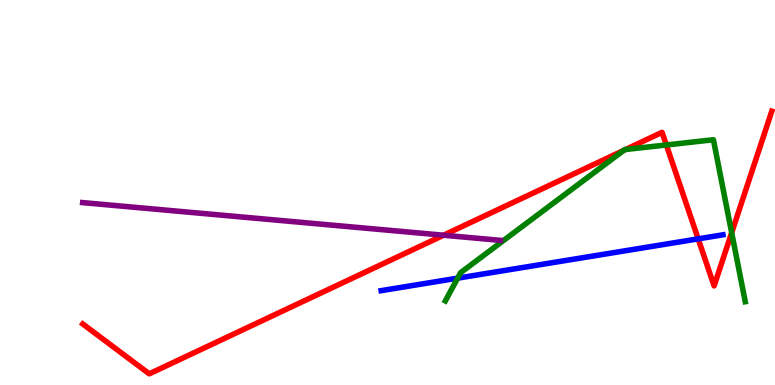[{'lines': ['blue', 'red'], 'intersections': [{'x': 9.01, 'y': 3.8}]}, {'lines': ['green', 'red'], 'intersections': [{'x': 8.05, 'y': 6.09}, {'x': 8.07, 'y': 6.12}, {'x': 8.6, 'y': 6.23}, {'x': 9.44, 'y': 3.96}]}, {'lines': ['purple', 'red'], 'intersections': [{'x': 5.72, 'y': 3.89}]}, {'lines': ['blue', 'green'], 'intersections': [{'x': 5.9, 'y': 2.78}]}, {'lines': ['blue', 'purple'], 'intersections': []}, {'lines': ['green', 'purple'], 'intersections': []}]